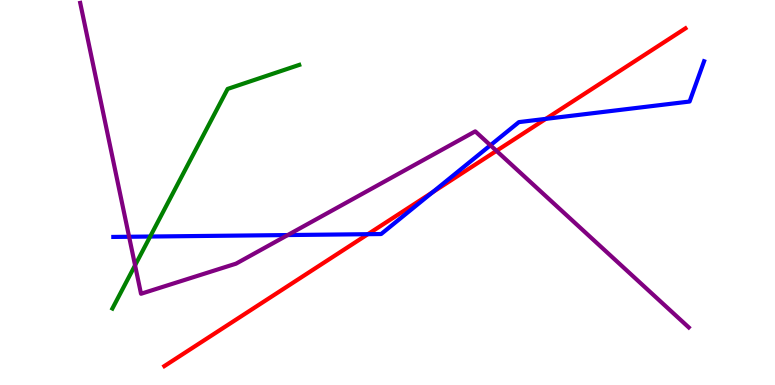[{'lines': ['blue', 'red'], 'intersections': [{'x': 4.75, 'y': 3.92}, {'x': 5.58, 'y': 5.0}, {'x': 7.04, 'y': 6.91}]}, {'lines': ['green', 'red'], 'intersections': []}, {'lines': ['purple', 'red'], 'intersections': [{'x': 6.41, 'y': 6.08}]}, {'lines': ['blue', 'green'], 'intersections': [{'x': 1.94, 'y': 3.86}]}, {'lines': ['blue', 'purple'], 'intersections': [{'x': 1.67, 'y': 3.85}, {'x': 3.71, 'y': 3.89}, {'x': 6.33, 'y': 6.23}]}, {'lines': ['green', 'purple'], 'intersections': [{'x': 1.74, 'y': 3.11}]}]